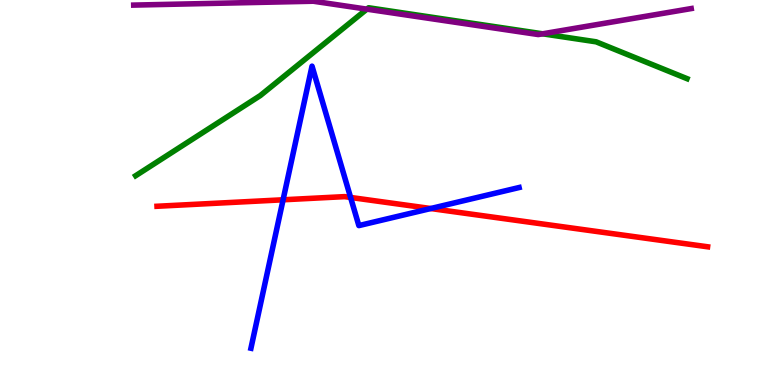[{'lines': ['blue', 'red'], 'intersections': [{'x': 3.65, 'y': 4.81}, {'x': 4.52, 'y': 4.87}, {'x': 5.56, 'y': 4.58}]}, {'lines': ['green', 'red'], 'intersections': []}, {'lines': ['purple', 'red'], 'intersections': []}, {'lines': ['blue', 'green'], 'intersections': []}, {'lines': ['blue', 'purple'], 'intersections': []}, {'lines': ['green', 'purple'], 'intersections': [{'x': 4.73, 'y': 9.76}, {'x': 7.0, 'y': 9.12}]}]